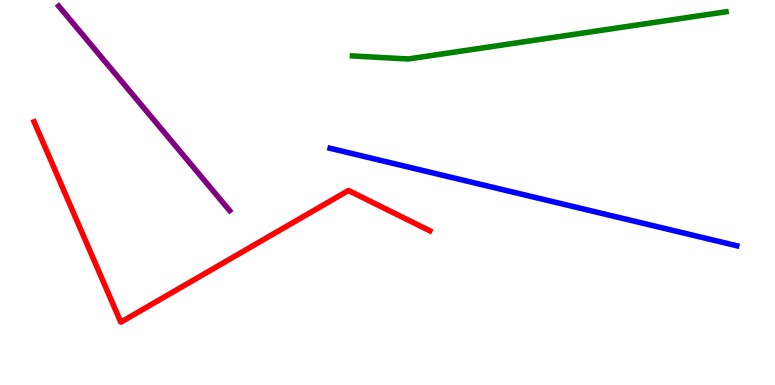[{'lines': ['blue', 'red'], 'intersections': []}, {'lines': ['green', 'red'], 'intersections': []}, {'lines': ['purple', 'red'], 'intersections': []}, {'lines': ['blue', 'green'], 'intersections': []}, {'lines': ['blue', 'purple'], 'intersections': []}, {'lines': ['green', 'purple'], 'intersections': []}]